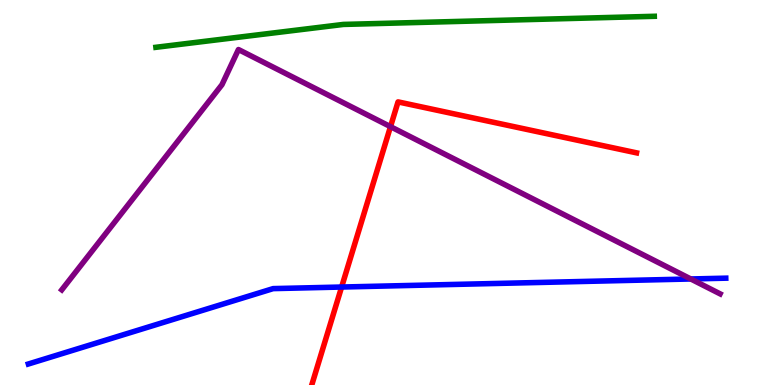[{'lines': ['blue', 'red'], 'intersections': [{'x': 4.41, 'y': 2.54}]}, {'lines': ['green', 'red'], 'intersections': []}, {'lines': ['purple', 'red'], 'intersections': [{'x': 5.04, 'y': 6.71}]}, {'lines': ['blue', 'green'], 'intersections': []}, {'lines': ['blue', 'purple'], 'intersections': [{'x': 8.91, 'y': 2.75}]}, {'lines': ['green', 'purple'], 'intersections': []}]